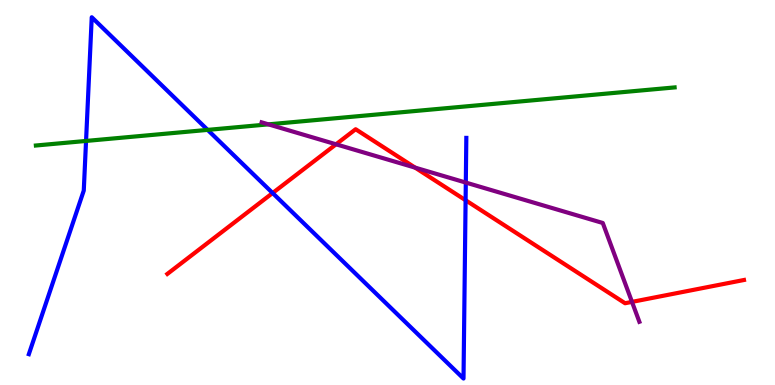[{'lines': ['blue', 'red'], 'intersections': [{'x': 3.52, 'y': 4.99}, {'x': 6.01, 'y': 4.8}]}, {'lines': ['green', 'red'], 'intersections': []}, {'lines': ['purple', 'red'], 'intersections': [{'x': 4.34, 'y': 6.25}, {'x': 5.36, 'y': 5.65}, {'x': 8.15, 'y': 2.16}]}, {'lines': ['blue', 'green'], 'intersections': [{'x': 1.11, 'y': 6.34}, {'x': 2.68, 'y': 6.63}]}, {'lines': ['blue', 'purple'], 'intersections': [{'x': 6.01, 'y': 5.26}]}, {'lines': ['green', 'purple'], 'intersections': [{'x': 3.46, 'y': 6.77}]}]